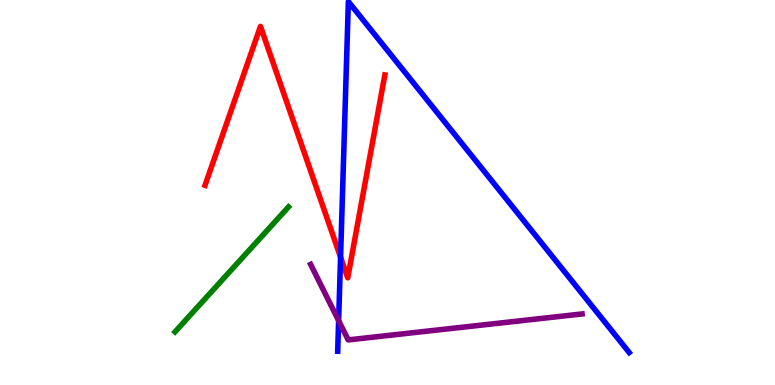[{'lines': ['blue', 'red'], 'intersections': [{'x': 4.39, 'y': 3.32}]}, {'lines': ['green', 'red'], 'intersections': []}, {'lines': ['purple', 'red'], 'intersections': []}, {'lines': ['blue', 'green'], 'intersections': []}, {'lines': ['blue', 'purple'], 'intersections': [{'x': 4.37, 'y': 1.67}]}, {'lines': ['green', 'purple'], 'intersections': []}]